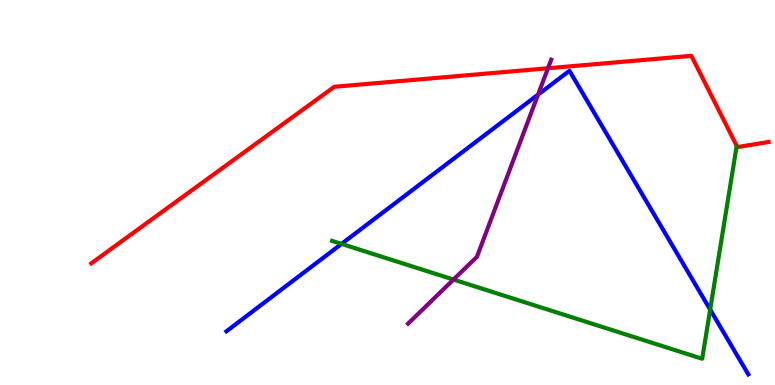[{'lines': ['blue', 'red'], 'intersections': []}, {'lines': ['green', 'red'], 'intersections': []}, {'lines': ['purple', 'red'], 'intersections': [{'x': 7.07, 'y': 8.23}]}, {'lines': ['blue', 'green'], 'intersections': [{'x': 4.41, 'y': 3.66}, {'x': 9.16, 'y': 1.96}]}, {'lines': ['blue', 'purple'], 'intersections': [{'x': 6.94, 'y': 7.54}]}, {'lines': ['green', 'purple'], 'intersections': [{'x': 5.85, 'y': 2.74}]}]